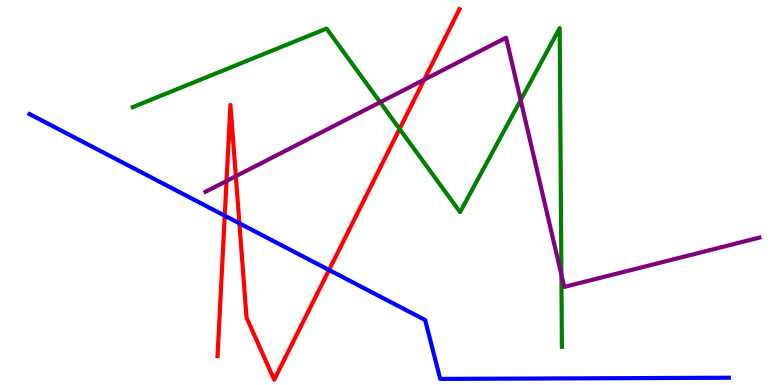[{'lines': ['blue', 'red'], 'intersections': [{'x': 2.9, 'y': 4.4}, {'x': 3.09, 'y': 4.2}, {'x': 4.25, 'y': 2.99}]}, {'lines': ['green', 'red'], 'intersections': [{'x': 5.16, 'y': 6.65}]}, {'lines': ['purple', 'red'], 'intersections': [{'x': 2.92, 'y': 5.3}, {'x': 3.04, 'y': 5.42}, {'x': 5.47, 'y': 7.93}]}, {'lines': ['blue', 'green'], 'intersections': []}, {'lines': ['blue', 'purple'], 'intersections': []}, {'lines': ['green', 'purple'], 'intersections': [{'x': 4.91, 'y': 7.34}, {'x': 6.72, 'y': 7.4}, {'x': 7.24, 'y': 2.86}]}]